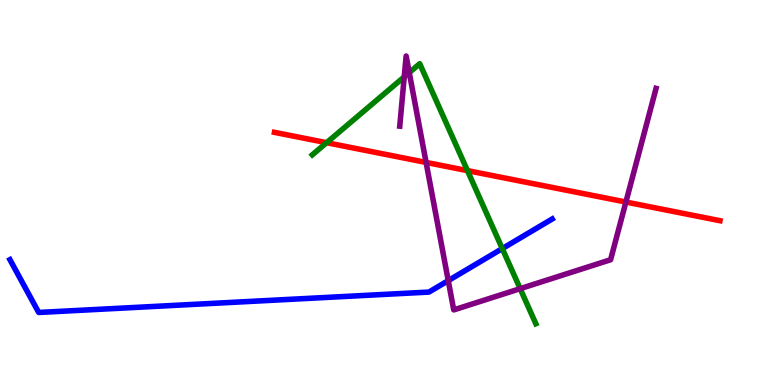[{'lines': ['blue', 'red'], 'intersections': []}, {'lines': ['green', 'red'], 'intersections': [{'x': 4.21, 'y': 6.29}, {'x': 6.03, 'y': 5.57}]}, {'lines': ['purple', 'red'], 'intersections': [{'x': 5.5, 'y': 5.78}, {'x': 8.08, 'y': 4.75}]}, {'lines': ['blue', 'green'], 'intersections': [{'x': 6.48, 'y': 3.54}]}, {'lines': ['blue', 'purple'], 'intersections': [{'x': 5.78, 'y': 2.71}]}, {'lines': ['green', 'purple'], 'intersections': [{'x': 5.22, 'y': 8.0}, {'x': 5.28, 'y': 8.11}, {'x': 6.71, 'y': 2.5}]}]